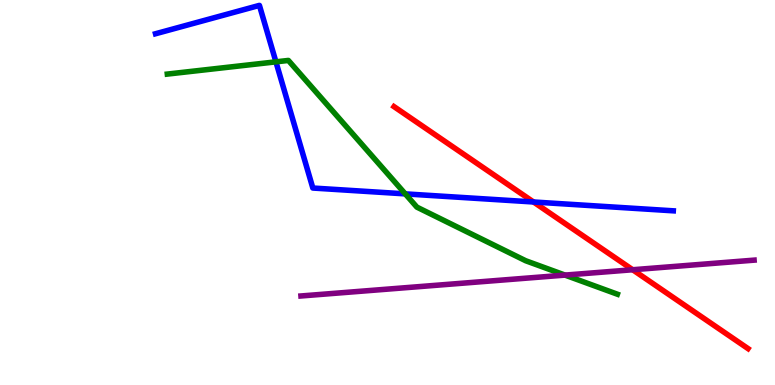[{'lines': ['blue', 'red'], 'intersections': [{'x': 6.88, 'y': 4.75}]}, {'lines': ['green', 'red'], 'intersections': []}, {'lines': ['purple', 'red'], 'intersections': [{'x': 8.16, 'y': 2.99}]}, {'lines': ['blue', 'green'], 'intersections': [{'x': 3.56, 'y': 8.39}, {'x': 5.23, 'y': 4.96}]}, {'lines': ['blue', 'purple'], 'intersections': []}, {'lines': ['green', 'purple'], 'intersections': [{'x': 7.29, 'y': 2.85}]}]